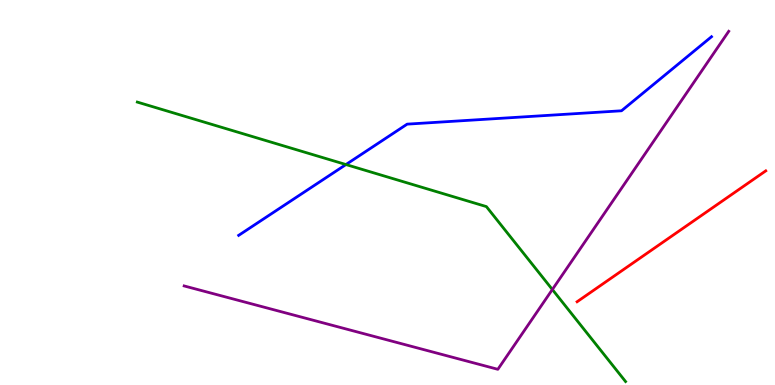[{'lines': ['blue', 'red'], 'intersections': []}, {'lines': ['green', 'red'], 'intersections': []}, {'lines': ['purple', 'red'], 'intersections': []}, {'lines': ['blue', 'green'], 'intersections': [{'x': 4.46, 'y': 5.73}]}, {'lines': ['blue', 'purple'], 'intersections': []}, {'lines': ['green', 'purple'], 'intersections': [{'x': 7.13, 'y': 2.48}]}]